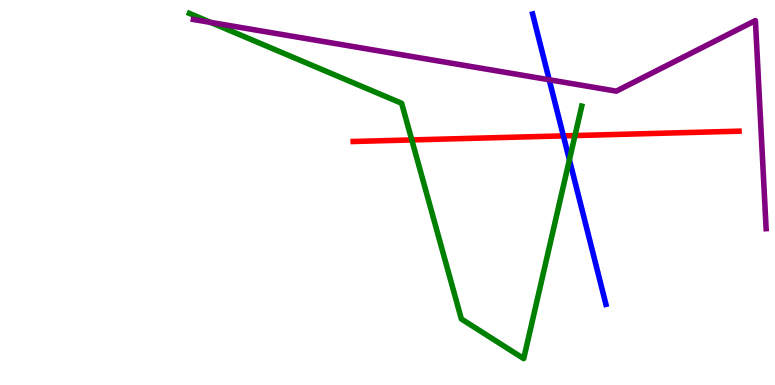[{'lines': ['blue', 'red'], 'intersections': [{'x': 7.27, 'y': 6.47}]}, {'lines': ['green', 'red'], 'intersections': [{'x': 5.31, 'y': 6.37}, {'x': 7.42, 'y': 6.48}]}, {'lines': ['purple', 'red'], 'intersections': []}, {'lines': ['blue', 'green'], 'intersections': [{'x': 7.35, 'y': 5.85}]}, {'lines': ['blue', 'purple'], 'intersections': [{'x': 7.09, 'y': 7.93}]}, {'lines': ['green', 'purple'], 'intersections': [{'x': 2.72, 'y': 9.42}]}]